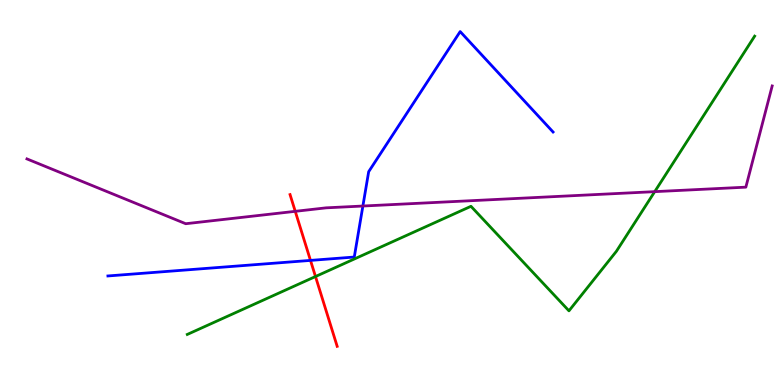[{'lines': ['blue', 'red'], 'intersections': [{'x': 4.01, 'y': 3.24}]}, {'lines': ['green', 'red'], 'intersections': [{'x': 4.07, 'y': 2.82}]}, {'lines': ['purple', 'red'], 'intersections': [{'x': 3.81, 'y': 4.51}]}, {'lines': ['blue', 'green'], 'intersections': []}, {'lines': ['blue', 'purple'], 'intersections': [{'x': 4.68, 'y': 4.65}]}, {'lines': ['green', 'purple'], 'intersections': [{'x': 8.45, 'y': 5.02}]}]